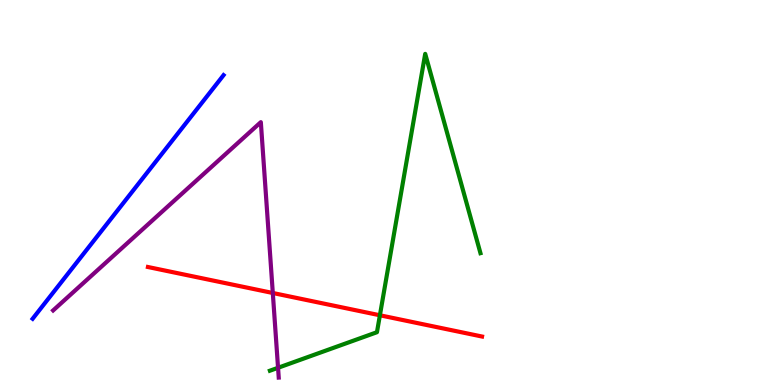[{'lines': ['blue', 'red'], 'intersections': []}, {'lines': ['green', 'red'], 'intersections': [{'x': 4.9, 'y': 1.81}]}, {'lines': ['purple', 'red'], 'intersections': [{'x': 3.52, 'y': 2.39}]}, {'lines': ['blue', 'green'], 'intersections': []}, {'lines': ['blue', 'purple'], 'intersections': []}, {'lines': ['green', 'purple'], 'intersections': [{'x': 3.59, 'y': 0.447}]}]